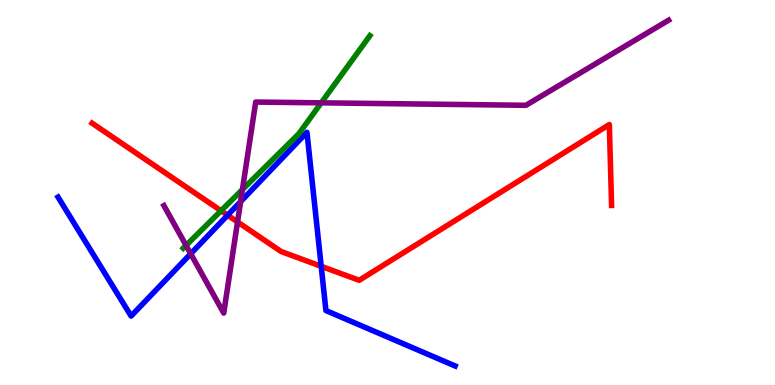[{'lines': ['blue', 'red'], 'intersections': [{'x': 2.94, 'y': 4.41}, {'x': 4.14, 'y': 3.08}]}, {'lines': ['green', 'red'], 'intersections': [{'x': 2.85, 'y': 4.53}]}, {'lines': ['purple', 'red'], 'intersections': [{'x': 3.06, 'y': 4.24}]}, {'lines': ['blue', 'green'], 'intersections': []}, {'lines': ['blue', 'purple'], 'intersections': [{'x': 2.46, 'y': 3.41}, {'x': 3.1, 'y': 4.76}]}, {'lines': ['green', 'purple'], 'intersections': [{'x': 2.4, 'y': 3.63}, {'x': 3.13, 'y': 5.08}, {'x': 4.14, 'y': 7.33}]}]